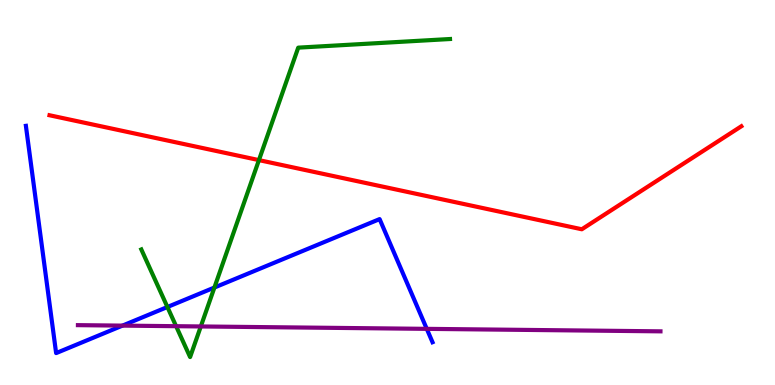[{'lines': ['blue', 'red'], 'intersections': []}, {'lines': ['green', 'red'], 'intersections': [{'x': 3.34, 'y': 5.84}]}, {'lines': ['purple', 'red'], 'intersections': []}, {'lines': ['blue', 'green'], 'intersections': [{'x': 2.16, 'y': 2.03}, {'x': 2.77, 'y': 2.53}]}, {'lines': ['blue', 'purple'], 'intersections': [{'x': 1.58, 'y': 1.54}, {'x': 5.51, 'y': 1.46}]}, {'lines': ['green', 'purple'], 'intersections': [{'x': 2.27, 'y': 1.53}, {'x': 2.59, 'y': 1.52}]}]